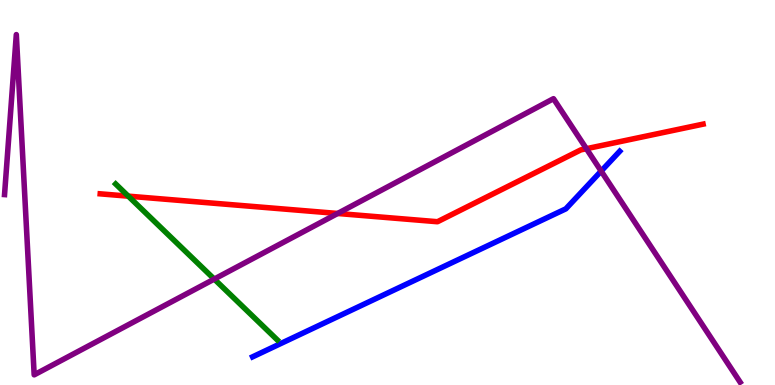[{'lines': ['blue', 'red'], 'intersections': []}, {'lines': ['green', 'red'], 'intersections': [{'x': 1.66, 'y': 4.91}]}, {'lines': ['purple', 'red'], 'intersections': [{'x': 4.36, 'y': 4.46}, {'x': 7.57, 'y': 6.14}]}, {'lines': ['blue', 'green'], 'intersections': []}, {'lines': ['blue', 'purple'], 'intersections': [{'x': 7.76, 'y': 5.56}]}, {'lines': ['green', 'purple'], 'intersections': [{'x': 2.76, 'y': 2.75}]}]